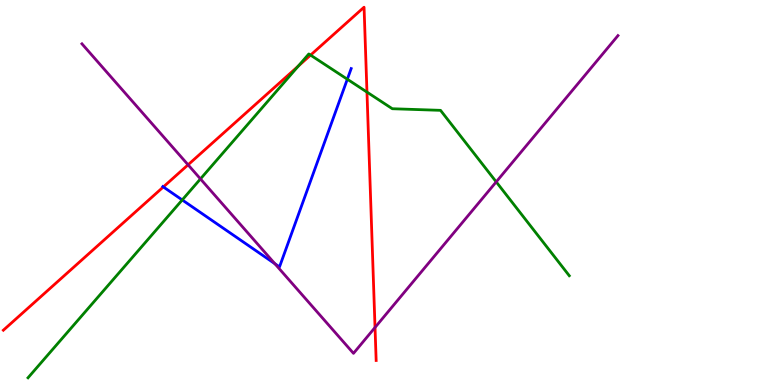[{'lines': ['blue', 'red'], 'intersections': [{'x': 2.11, 'y': 5.14}]}, {'lines': ['green', 'red'], 'intersections': [{'x': 3.85, 'y': 8.28}, {'x': 4.01, 'y': 8.57}, {'x': 4.74, 'y': 7.61}]}, {'lines': ['purple', 'red'], 'intersections': [{'x': 2.43, 'y': 5.72}, {'x': 4.84, 'y': 1.49}]}, {'lines': ['blue', 'green'], 'intersections': [{'x': 2.35, 'y': 4.81}, {'x': 4.48, 'y': 7.94}]}, {'lines': ['blue', 'purple'], 'intersections': [{'x': 3.55, 'y': 3.15}]}, {'lines': ['green', 'purple'], 'intersections': [{'x': 2.59, 'y': 5.35}, {'x': 6.4, 'y': 5.28}]}]